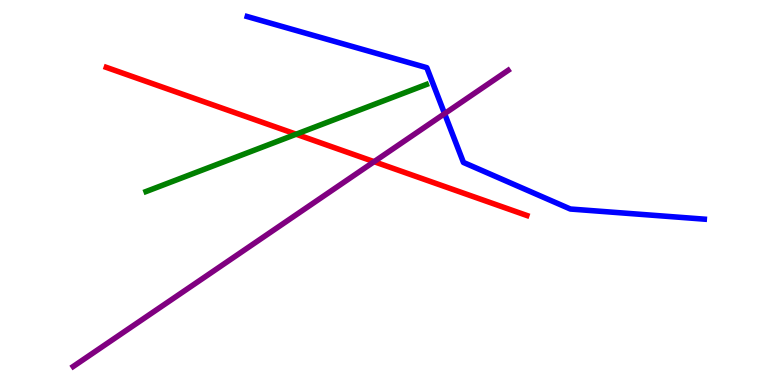[{'lines': ['blue', 'red'], 'intersections': []}, {'lines': ['green', 'red'], 'intersections': [{'x': 3.82, 'y': 6.51}]}, {'lines': ['purple', 'red'], 'intersections': [{'x': 4.83, 'y': 5.8}]}, {'lines': ['blue', 'green'], 'intersections': []}, {'lines': ['blue', 'purple'], 'intersections': [{'x': 5.74, 'y': 7.05}]}, {'lines': ['green', 'purple'], 'intersections': []}]